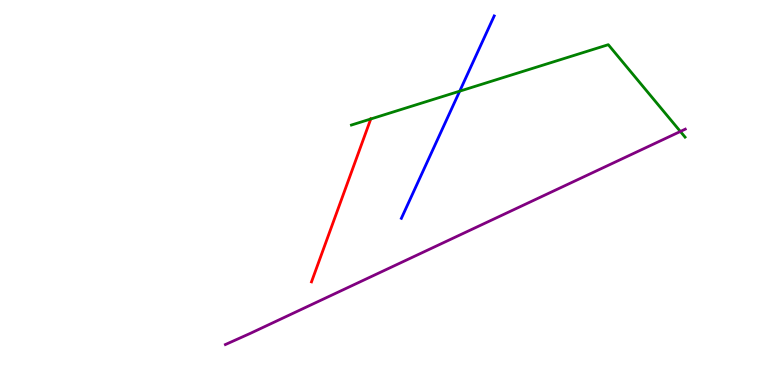[{'lines': ['blue', 'red'], 'intersections': []}, {'lines': ['green', 'red'], 'intersections': [{'x': 4.78, 'y': 6.91}]}, {'lines': ['purple', 'red'], 'intersections': []}, {'lines': ['blue', 'green'], 'intersections': [{'x': 5.93, 'y': 7.63}]}, {'lines': ['blue', 'purple'], 'intersections': []}, {'lines': ['green', 'purple'], 'intersections': [{'x': 8.78, 'y': 6.59}]}]